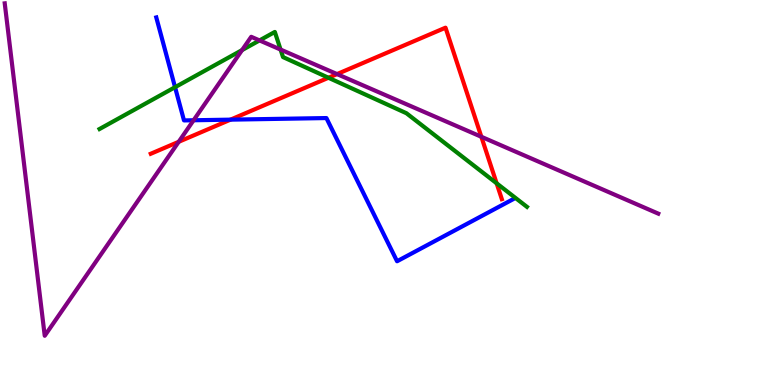[{'lines': ['blue', 'red'], 'intersections': [{'x': 2.97, 'y': 6.89}]}, {'lines': ['green', 'red'], 'intersections': [{'x': 4.24, 'y': 7.98}, {'x': 6.41, 'y': 5.24}]}, {'lines': ['purple', 'red'], 'intersections': [{'x': 2.31, 'y': 6.32}, {'x': 4.35, 'y': 8.08}, {'x': 6.21, 'y': 6.45}]}, {'lines': ['blue', 'green'], 'intersections': [{'x': 2.26, 'y': 7.74}]}, {'lines': ['blue', 'purple'], 'intersections': [{'x': 2.5, 'y': 6.88}]}, {'lines': ['green', 'purple'], 'intersections': [{'x': 3.12, 'y': 8.7}, {'x': 3.35, 'y': 8.95}, {'x': 3.62, 'y': 8.71}]}]